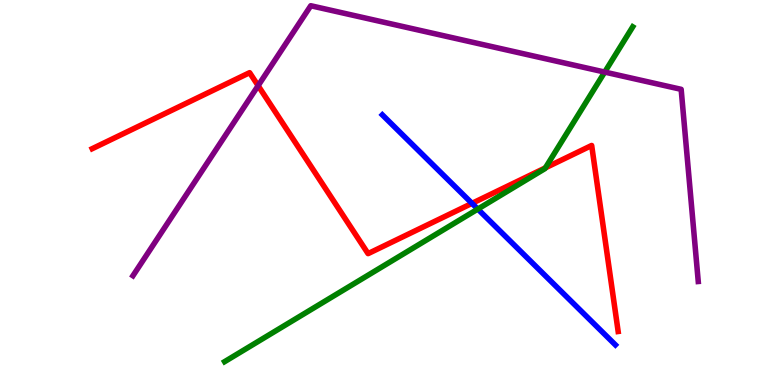[{'lines': ['blue', 'red'], 'intersections': [{'x': 6.09, 'y': 4.72}]}, {'lines': ['green', 'red'], 'intersections': [{'x': 7.04, 'y': 5.64}]}, {'lines': ['purple', 'red'], 'intersections': [{'x': 3.33, 'y': 7.77}]}, {'lines': ['blue', 'green'], 'intersections': [{'x': 6.17, 'y': 4.57}]}, {'lines': ['blue', 'purple'], 'intersections': []}, {'lines': ['green', 'purple'], 'intersections': [{'x': 7.8, 'y': 8.13}]}]